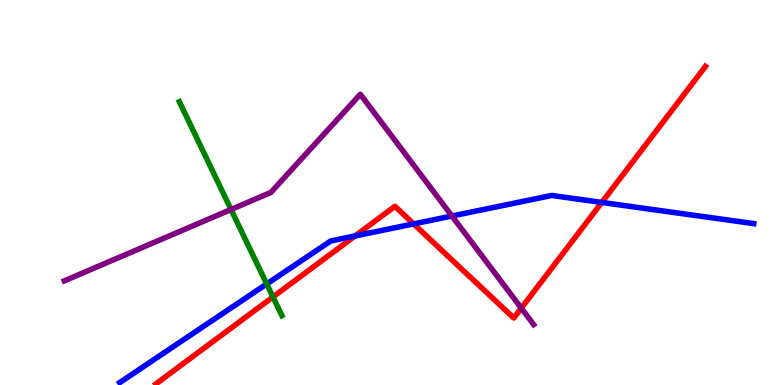[{'lines': ['blue', 'red'], 'intersections': [{'x': 4.58, 'y': 3.87}, {'x': 5.34, 'y': 4.18}, {'x': 7.77, 'y': 4.74}]}, {'lines': ['green', 'red'], 'intersections': [{'x': 3.52, 'y': 2.29}]}, {'lines': ['purple', 'red'], 'intersections': [{'x': 6.73, 'y': 2.0}]}, {'lines': ['blue', 'green'], 'intersections': [{'x': 3.44, 'y': 2.62}]}, {'lines': ['blue', 'purple'], 'intersections': [{'x': 5.83, 'y': 4.39}]}, {'lines': ['green', 'purple'], 'intersections': [{'x': 2.98, 'y': 4.56}]}]